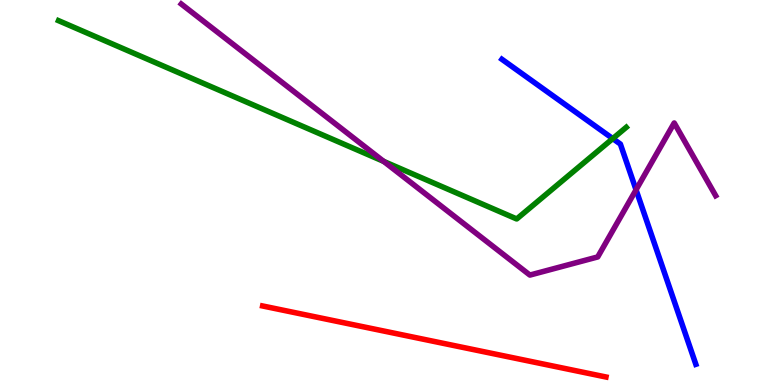[{'lines': ['blue', 'red'], 'intersections': []}, {'lines': ['green', 'red'], 'intersections': []}, {'lines': ['purple', 'red'], 'intersections': []}, {'lines': ['blue', 'green'], 'intersections': [{'x': 7.91, 'y': 6.4}]}, {'lines': ['blue', 'purple'], 'intersections': [{'x': 8.21, 'y': 5.07}]}, {'lines': ['green', 'purple'], 'intersections': [{'x': 4.95, 'y': 5.81}]}]